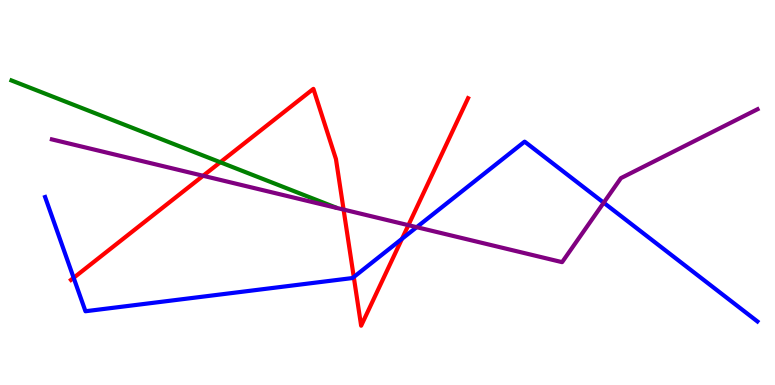[{'lines': ['blue', 'red'], 'intersections': [{'x': 0.95, 'y': 2.78}, {'x': 4.56, 'y': 2.8}, {'x': 5.19, 'y': 3.8}]}, {'lines': ['green', 'red'], 'intersections': [{'x': 2.84, 'y': 5.79}]}, {'lines': ['purple', 'red'], 'intersections': [{'x': 2.62, 'y': 5.43}, {'x': 4.43, 'y': 4.56}, {'x': 5.27, 'y': 4.15}]}, {'lines': ['blue', 'green'], 'intersections': []}, {'lines': ['blue', 'purple'], 'intersections': [{'x': 5.38, 'y': 4.1}, {'x': 7.79, 'y': 4.73}]}, {'lines': ['green', 'purple'], 'intersections': []}]